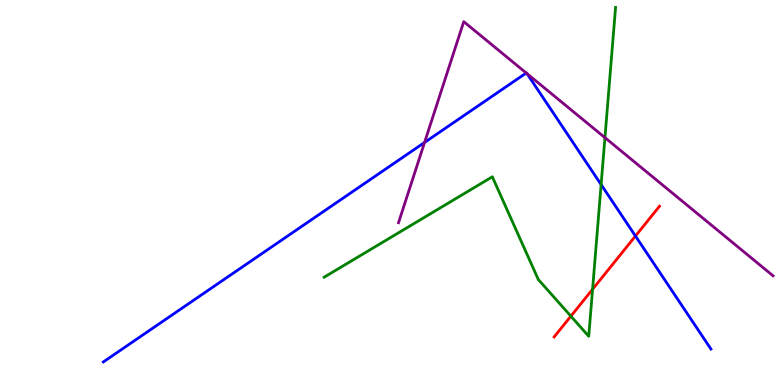[{'lines': ['blue', 'red'], 'intersections': [{'x': 8.2, 'y': 3.87}]}, {'lines': ['green', 'red'], 'intersections': [{'x': 7.37, 'y': 1.79}, {'x': 7.65, 'y': 2.49}]}, {'lines': ['purple', 'red'], 'intersections': []}, {'lines': ['blue', 'green'], 'intersections': [{'x': 7.76, 'y': 5.21}]}, {'lines': ['blue', 'purple'], 'intersections': [{'x': 5.48, 'y': 6.3}, {'x': 6.79, 'y': 8.1}, {'x': 6.8, 'y': 8.09}]}, {'lines': ['green', 'purple'], 'intersections': [{'x': 7.81, 'y': 6.42}]}]